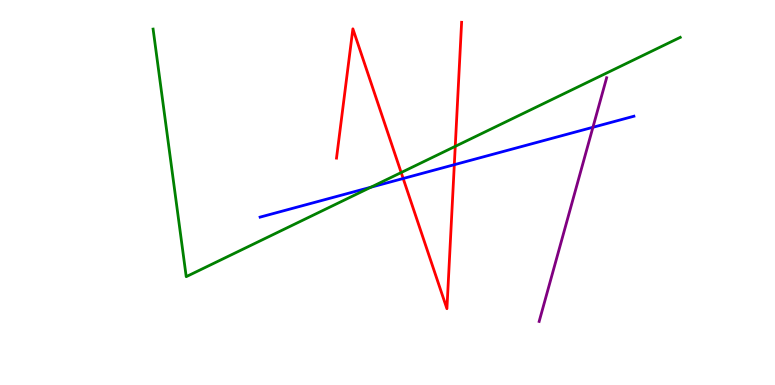[{'lines': ['blue', 'red'], 'intersections': [{'x': 5.2, 'y': 5.36}, {'x': 5.86, 'y': 5.72}]}, {'lines': ['green', 'red'], 'intersections': [{'x': 5.18, 'y': 5.52}, {'x': 5.87, 'y': 6.2}]}, {'lines': ['purple', 'red'], 'intersections': []}, {'lines': ['blue', 'green'], 'intersections': [{'x': 4.79, 'y': 5.14}]}, {'lines': ['blue', 'purple'], 'intersections': [{'x': 7.65, 'y': 6.69}]}, {'lines': ['green', 'purple'], 'intersections': []}]